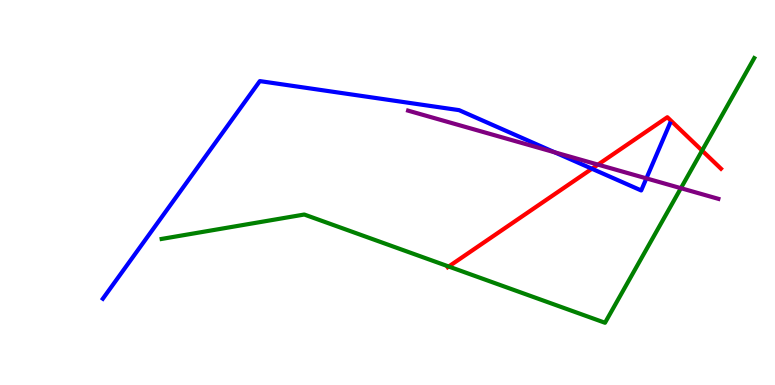[{'lines': ['blue', 'red'], 'intersections': [{'x': 7.64, 'y': 5.62}]}, {'lines': ['green', 'red'], 'intersections': [{'x': 5.79, 'y': 3.08}, {'x': 9.06, 'y': 6.09}]}, {'lines': ['purple', 'red'], 'intersections': [{'x': 7.72, 'y': 5.72}]}, {'lines': ['blue', 'green'], 'intersections': []}, {'lines': ['blue', 'purple'], 'intersections': [{'x': 7.16, 'y': 6.04}, {'x': 8.34, 'y': 5.37}]}, {'lines': ['green', 'purple'], 'intersections': [{'x': 8.79, 'y': 5.11}]}]